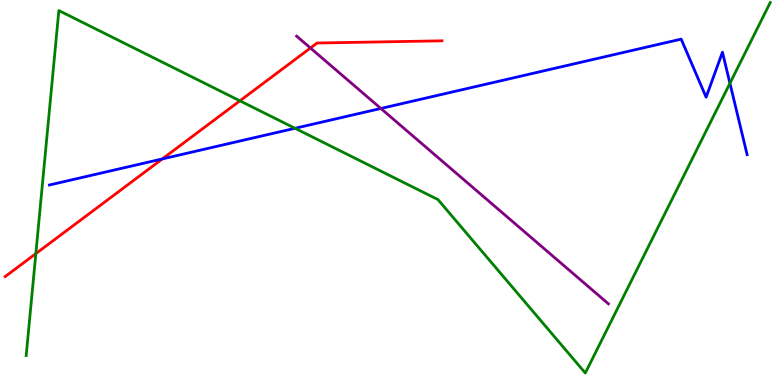[{'lines': ['blue', 'red'], 'intersections': [{'x': 2.09, 'y': 5.87}]}, {'lines': ['green', 'red'], 'intersections': [{'x': 0.462, 'y': 3.41}, {'x': 3.1, 'y': 7.38}]}, {'lines': ['purple', 'red'], 'intersections': [{'x': 4.01, 'y': 8.75}]}, {'lines': ['blue', 'green'], 'intersections': [{'x': 3.81, 'y': 6.67}, {'x': 9.42, 'y': 7.84}]}, {'lines': ['blue', 'purple'], 'intersections': [{'x': 4.91, 'y': 7.18}]}, {'lines': ['green', 'purple'], 'intersections': []}]